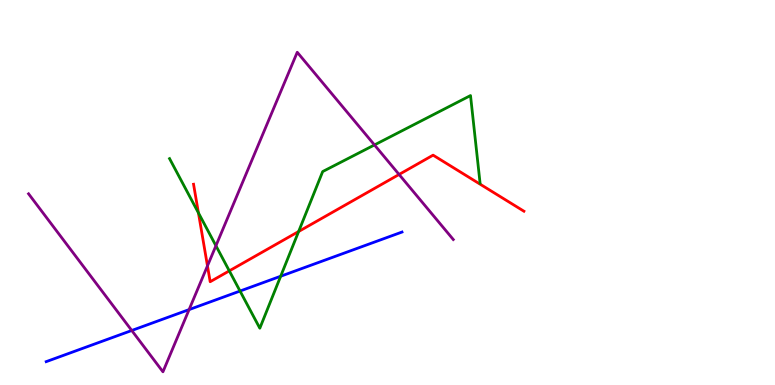[{'lines': ['blue', 'red'], 'intersections': []}, {'lines': ['green', 'red'], 'intersections': [{'x': 2.56, 'y': 4.47}, {'x': 2.96, 'y': 2.96}, {'x': 3.85, 'y': 3.99}]}, {'lines': ['purple', 'red'], 'intersections': [{'x': 2.68, 'y': 3.09}, {'x': 5.15, 'y': 5.47}]}, {'lines': ['blue', 'green'], 'intersections': [{'x': 3.1, 'y': 2.44}, {'x': 3.62, 'y': 2.82}]}, {'lines': ['blue', 'purple'], 'intersections': [{'x': 1.7, 'y': 1.42}, {'x': 2.44, 'y': 1.96}]}, {'lines': ['green', 'purple'], 'intersections': [{'x': 2.79, 'y': 3.62}, {'x': 4.83, 'y': 6.24}]}]